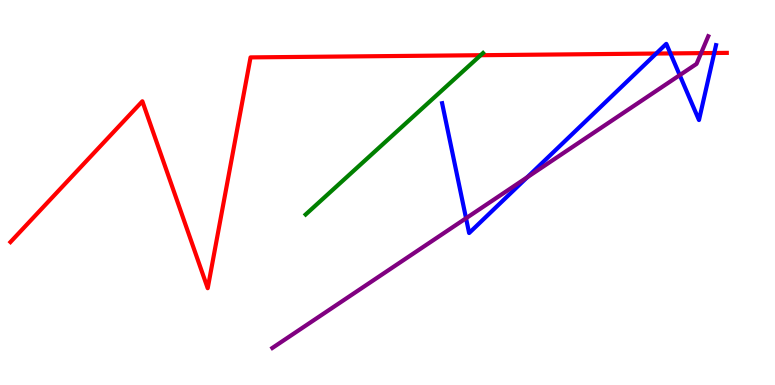[{'lines': ['blue', 'red'], 'intersections': [{'x': 8.47, 'y': 8.61}, {'x': 8.65, 'y': 8.61}, {'x': 9.22, 'y': 8.62}]}, {'lines': ['green', 'red'], 'intersections': [{'x': 6.2, 'y': 8.57}]}, {'lines': ['purple', 'red'], 'intersections': [{'x': 9.05, 'y': 8.62}]}, {'lines': ['blue', 'green'], 'intersections': []}, {'lines': ['blue', 'purple'], 'intersections': [{'x': 6.01, 'y': 4.33}, {'x': 6.8, 'y': 5.4}, {'x': 8.77, 'y': 8.05}]}, {'lines': ['green', 'purple'], 'intersections': []}]